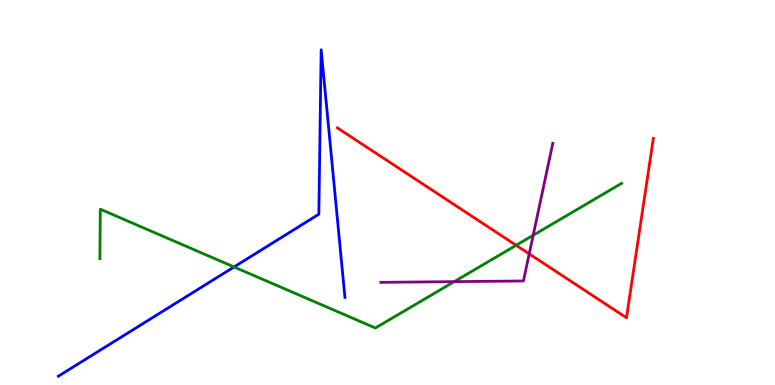[{'lines': ['blue', 'red'], 'intersections': []}, {'lines': ['green', 'red'], 'intersections': [{'x': 6.66, 'y': 3.63}]}, {'lines': ['purple', 'red'], 'intersections': [{'x': 6.83, 'y': 3.41}]}, {'lines': ['blue', 'green'], 'intersections': [{'x': 3.02, 'y': 3.07}]}, {'lines': ['blue', 'purple'], 'intersections': []}, {'lines': ['green', 'purple'], 'intersections': [{'x': 5.86, 'y': 2.68}, {'x': 6.88, 'y': 3.89}]}]